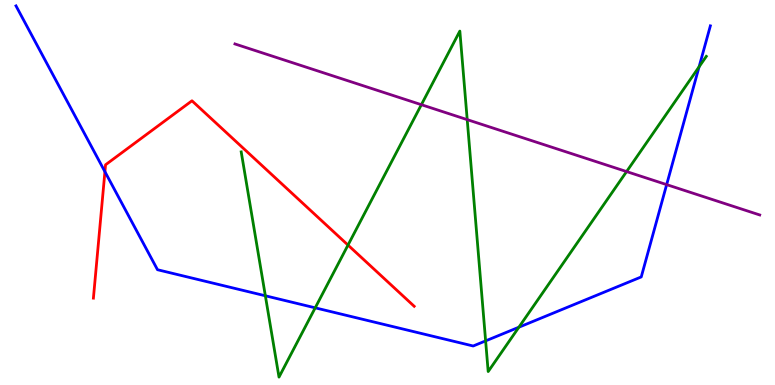[{'lines': ['blue', 'red'], 'intersections': [{'x': 1.35, 'y': 5.54}]}, {'lines': ['green', 'red'], 'intersections': [{'x': 4.49, 'y': 3.63}]}, {'lines': ['purple', 'red'], 'intersections': []}, {'lines': ['blue', 'green'], 'intersections': [{'x': 3.42, 'y': 2.32}, {'x': 4.07, 'y': 2.0}, {'x': 6.27, 'y': 1.15}, {'x': 6.7, 'y': 1.5}, {'x': 9.02, 'y': 8.26}]}, {'lines': ['blue', 'purple'], 'intersections': [{'x': 8.6, 'y': 5.2}]}, {'lines': ['green', 'purple'], 'intersections': [{'x': 5.44, 'y': 7.28}, {'x': 6.03, 'y': 6.89}, {'x': 8.09, 'y': 5.54}]}]